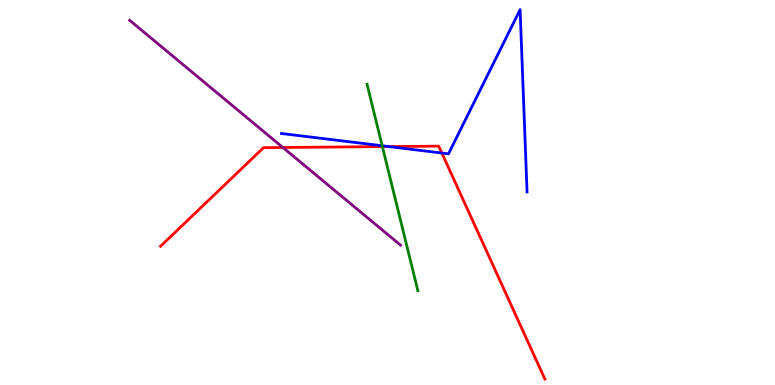[{'lines': ['blue', 'red'], 'intersections': [{'x': 5.02, 'y': 6.19}, {'x': 5.7, 'y': 6.03}]}, {'lines': ['green', 'red'], 'intersections': [{'x': 4.93, 'y': 6.19}]}, {'lines': ['purple', 'red'], 'intersections': [{'x': 3.65, 'y': 6.17}]}, {'lines': ['blue', 'green'], 'intersections': [{'x': 4.93, 'y': 6.21}]}, {'lines': ['blue', 'purple'], 'intersections': []}, {'lines': ['green', 'purple'], 'intersections': []}]